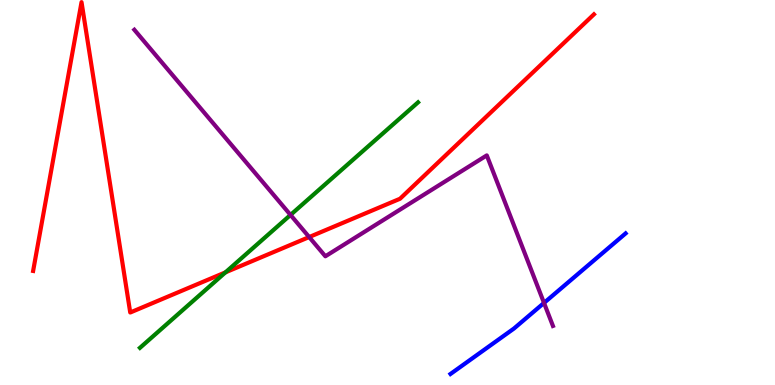[{'lines': ['blue', 'red'], 'intersections': []}, {'lines': ['green', 'red'], 'intersections': [{'x': 2.91, 'y': 2.93}]}, {'lines': ['purple', 'red'], 'intersections': [{'x': 3.99, 'y': 3.84}]}, {'lines': ['blue', 'green'], 'intersections': []}, {'lines': ['blue', 'purple'], 'intersections': [{'x': 7.02, 'y': 2.13}]}, {'lines': ['green', 'purple'], 'intersections': [{'x': 3.75, 'y': 4.42}]}]